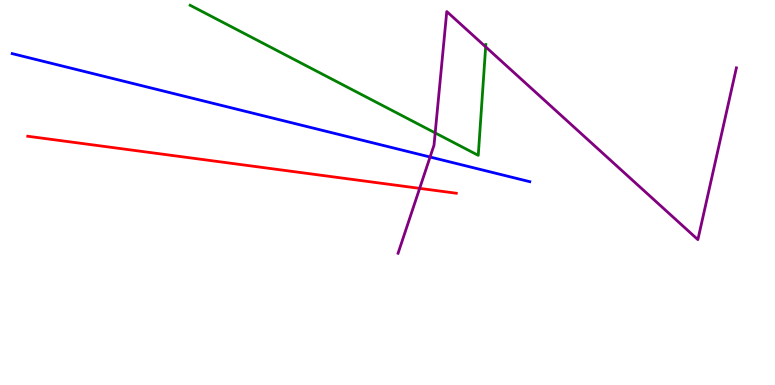[{'lines': ['blue', 'red'], 'intersections': []}, {'lines': ['green', 'red'], 'intersections': []}, {'lines': ['purple', 'red'], 'intersections': [{'x': 5.41, 'y': 5.11}]}, {'lines': ['blue', 'green'], 'intersections': []}, {'lines': ['blue', 'purple'], 'intersections': [{'x': 5.55, 'y': 5.92}]}, {'lines': ['green', 'purple'], 'intersections': [{'x': 5.62, 'y': 6.55}, {'x': 6.27, 'y': 8.78}]}]